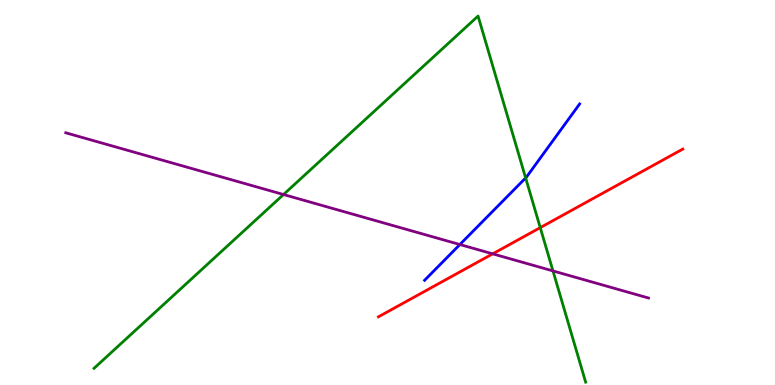[{'lines': ['blue', 'red'], 'intersections': []}, {'lines': ['green', 'red'], 'intersections': [{'x': 6.97, 'y': 4.09}]}, {'lines': ['purple', 'red'], 'intersections': [{'x': 6.36, 'y': 3.41}]}, {'lines': ['blue', 'green'], 'intersections': [{'x': 6.78, 'y': 5.38}]}, {'lines': ['blue', 'purple'], 'intersections': [{'x': 5.93, 'y': 3.65}]}, {'lines': ['green', 'purple'], 'intersections': [{'x': 3.66, 'y': 4.95}, {'x': 7.14, 'y': 2.96}]}]